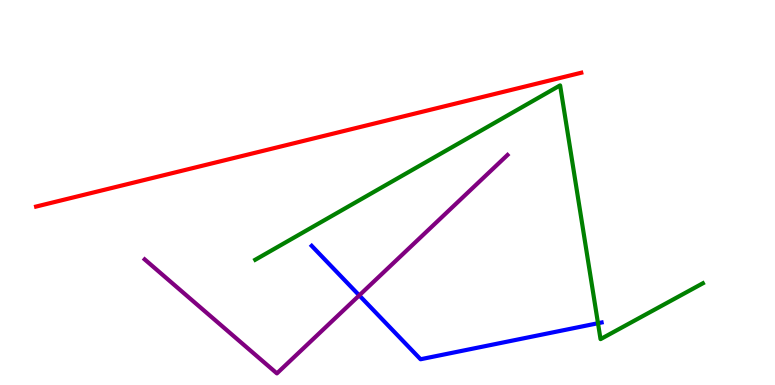[{'lines': ['blue', 'red'], 'intersections': []}, {'lines': ['green', 'red'], 'intersections': []}, {'lines': ['purple', 'red'], 'intersections': []}, {'lines': ['blue', 'green'], 'intersections': [{'x': 7.72, 'y': 1.6}]}, {'lines': ['blue', 'purple'], 'intersections': [{'x': 4.64, 'y': 2.33}]}, {'lines': ['green', 'purple'], 'intersections': []}]